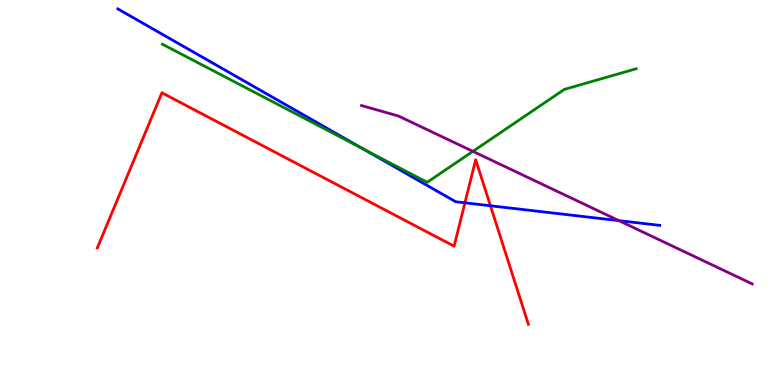[{'lines': ['blue', 'red'], 'intersections': [{'x': 6.0, 'y': 4.73}, {'x': 6.33, 'y': 4.66}]}, {'lines': ['green', 'red'], 'intersections': []}, {'lines': ['purple', 'red'], 'intersections': []}, {'lines': ['blue', 'green'], 'intersections': [{'x': 4.69, 'y': 6.13}]}, {'lines': ['blue', 'purple'], 'intersections': [{'x': 7.99, 'y': 4.27}]}, {'lines': ['green', 'purple'], 'intersections': [{'x': 6.1, 'y': 6.07}]}]